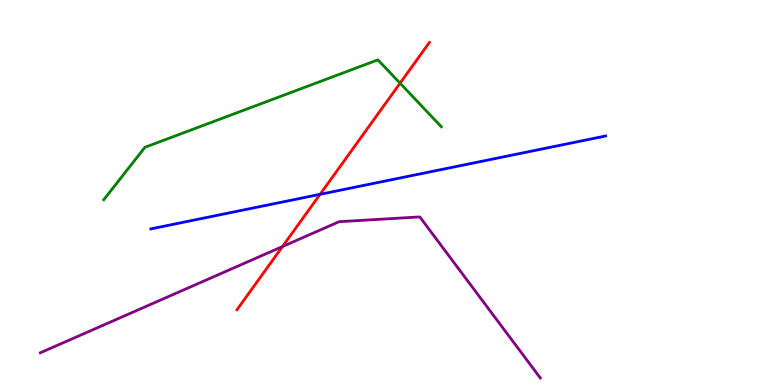[{'lines': ['blue', 'red'], 'intersections': [{'x': 4.13, 'y': 4.95}]}, {'lines': ['green', 'red'], 'intersections': [{'x': 5.16, 'y': 7.84}]}, {'lines': ['purple', 'red'], 'intersections': [{'x': 3.64, 'y': 3.6}]}, {'lines': ['blue', 'green'], 'intersections': []}, {'lines': ['blue', 'purple'], 'intersections': []}, {'lines': ['green', 'purple'], 'intersections': []}]